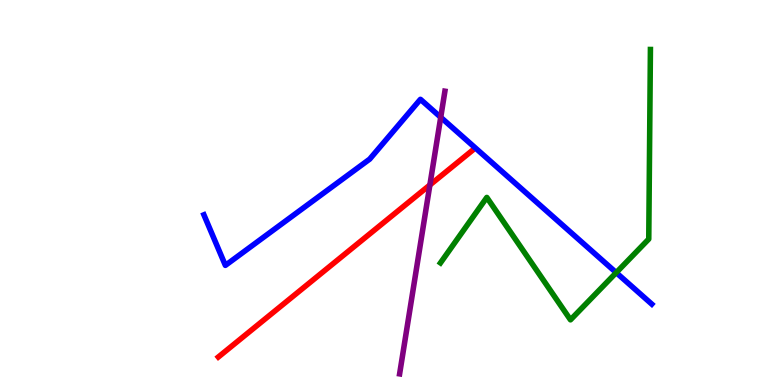[{'lines': ['blue', 'red'], 'intersections': []}, {'lines': ['green', 'red'], 'intersections': []}, {'lines': ['purple', 'red'], 'intersections': [{'x': 5.55, 'y': 5.2}]}, {'lines': ['blue', 'green'], 'intersections': [{'x': 7.95, 'y': 2.92}]}, {'lines': ['blue', 'purple'], 'intersections': [{'x': 5.69, 'y': 6.95}]}, {'lines': ['green', 'purple'], 'intersections': []}]